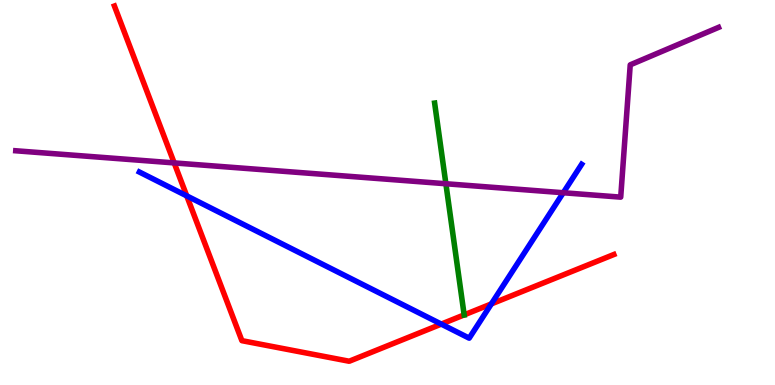[{'lines': ['blue', 'red'], 'intersections': [{'x': 2.41, 'y': 4.91}, {'x': 5.69, 'y': 1.58}, {'x': 6.34, 'y': 2.11}]}, {'lines': ['green', 'red'], 'intersections': [{'x': 5.99, 'y': 1.82}]}, {'lines': ['purple', 'red'], 'intersections': [{'x': 2.25, 'y': 5.77}]}, {'lines': ['blue', 'green'], 'intersections': []}, {'lines': ['blue', 'purple'], 'intersections': [{'x': 7.27, 'y': 4.99}]}, {'lines': ['green', 'purple'], 'intersections': [{'x': 5.75, 'y': 5.23}]}]